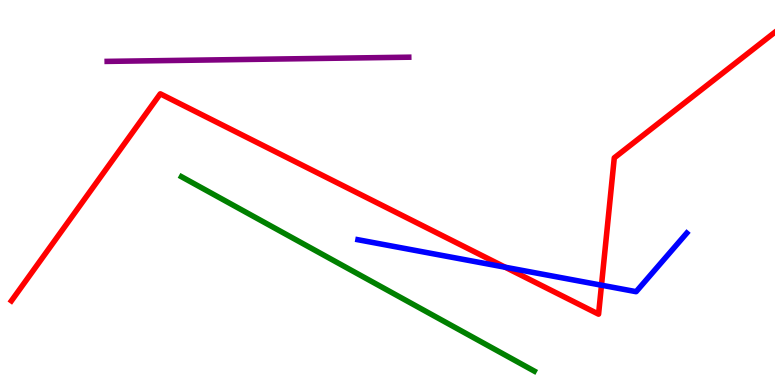[{'lines': ['blue', 'red'], 'intersections': [{'x': 6.52, 'y': 3.06}, {'x': 7.76, 'y': 2.59}]}, {'lines': ['green', 'red'], 'intersections': []}, {'lines': ['purple', 'red'], 'intersections': []}, {'lines': ['blue', 'green'], 'intersections': []}, {'lines': ['blue', 'purple'], 'intersections': []}, {'lines': ['green', 'purple'], 'intersections': []}]